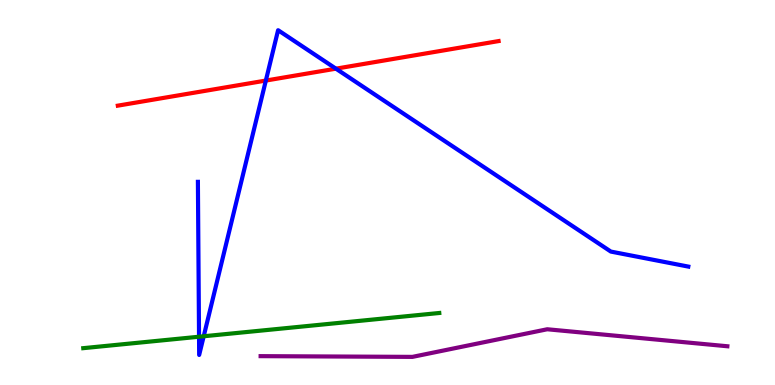[{'lines': ['blue', 'red'], 'intersections': [{'x': 3.43, 'y': 7.91}, {'x': 4.33, 'y': 8.22}]}, {'lines': ['green', 'red'], 'intersections': []}, {'lines': ['purple', 'red'], 'intersections': []}, {'lines': ['blue', 'green'], 'intersections': [{'x': 2.57, 'y': 1.25}, {'x': 2.63, 'y': 1.27}]}, {'lines': ['blue', 'purple'], 'intersections': []}, {'lines': ['green', 'purple'], 'intersections': []}]